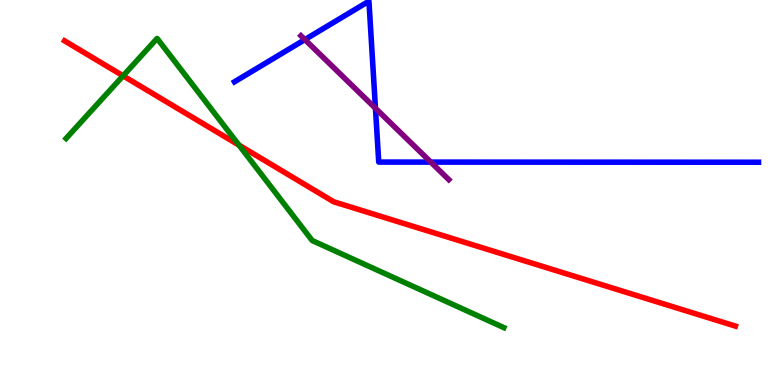[{'lines': ['blue', 'red'], 'intersections': []}, {'lines': ['green', 'red'], 'intersections': [{'x': 1.59, 'y': 8.03}, {'x': 3.08, 'y': 6.23}]}, {'lines': ['purple', 'red'], 'intersections': []}, {'lines': ['blue', 'green'], 'intersections': []}, {'lines': ['blue', 'purple'], 'intersections': [{'x': 3.93, 'y': 8.97}, {'x': 4.84, 'y': 7.19}, {'x': 5.56, 'y': 5.79}]}, {'lines': ['green', 'purple'], 'intersections': []}]